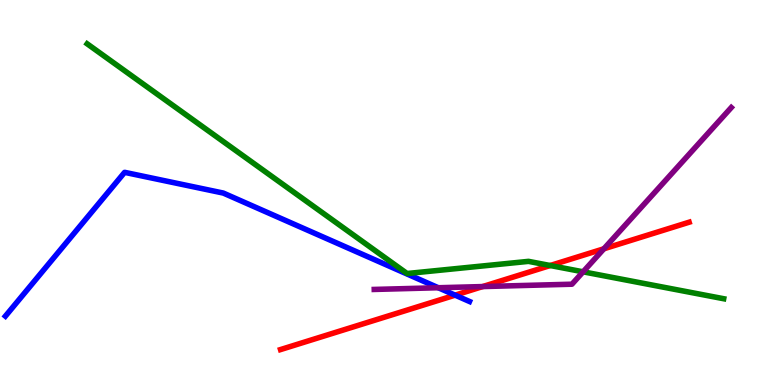[{'lines': ['blue', 'red'], 'intersections': [{'x': 5.87, 'y': 2.33}]}, {'lines': ['green', 'red'], 'intersections': [{'x': 7.1, 'y': 3.1}]}, {'lines': ['purple', 'red'], 'intersections': [{'x': 6.23, 'y': 2.56}, {'x': 7.79, 'y': 3.54}]}, {'lines': ['blue', 'green'], 'intersections': []}, {'lines': ['blue', 'purple'], 'intersections': [{'x': 5.66, 'y': 2.53}]}, {'lines': ['green', 'purple'], 'intersections': [{'x': 7.52, 'y': 2.94}]}]